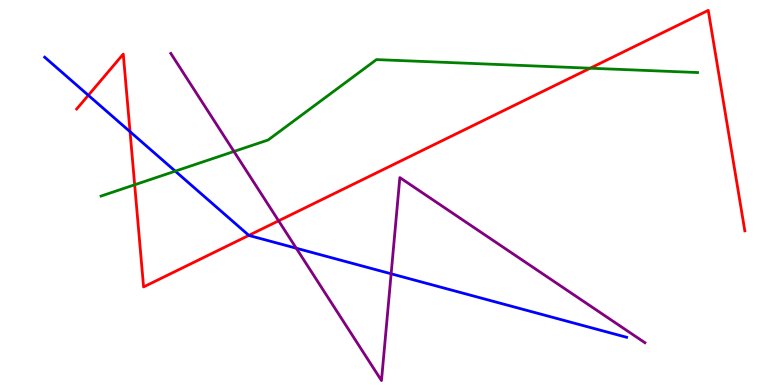[{'lines': ['blue', 'red'], 'intersections': [{'x': 1.14, 'y': 7.53}, {'x': 1.68, 'y': 6.58}, {'x': 3.21, 'y': 3.89}]}, {'lines': ['green', 'red'], 'intersections': [{'x': 1.74, 'y': 5.2}, {'x': 7.62, 'y': 8.23}]}, {'lines': ['purple', 'red'], 'intersections': [{'x': 3.59, 'y': 4.26}]}, {'lines': ['blue', 'green'], 'intersections': [{'x': 2.26, 'y': 5.55}]}, {'lines': ['blue', 'purple'], 'intersections': [{'x': 3.82, 'y': 3.55}, {'x': 5.05, 'y': 2.89}]}, {'lines': ['green', 'purple'], 'intersections': [{'x': 3.02, 'y': 6.07}]}]